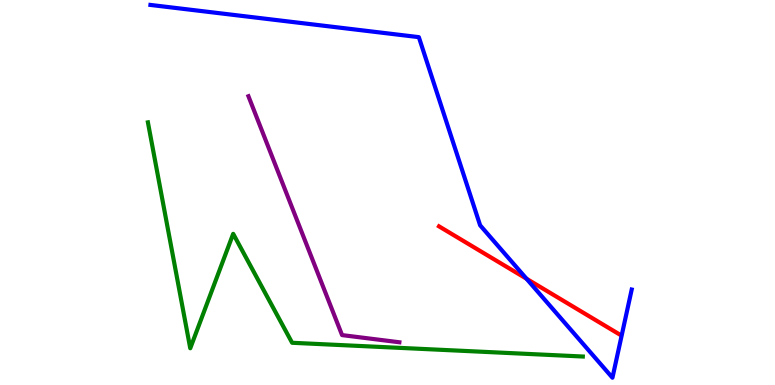[{'lines': ['blue', 'red'], 'intersections': [{'x': 6.79, 'y': 2.76}]}, {'lines': ['green', 'red'], 'intersections': []}, {'lines': ['purple', 'red'], 'intersections': []}, {'lines': ['blue', 'green'], 'intersections': []}, {'lines': ['blue', 'purple'], 'intersections': []}, {'lines': ['green', 'purple'], 'intersections': []}]